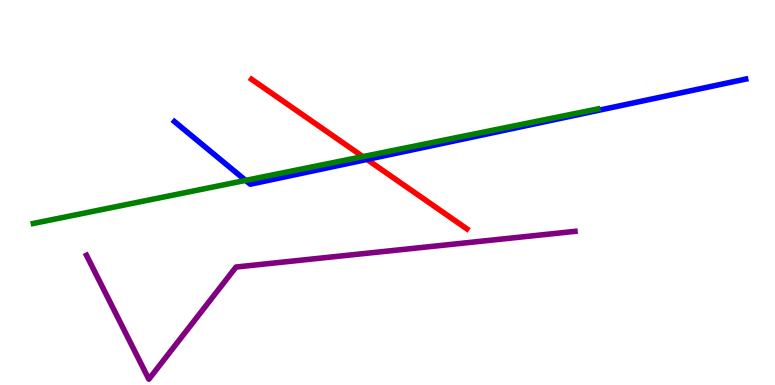[{'lines': ['blue', 'red'], 'intersections': [{'x': 4.74, 'y': 5.86}]}, {'lines': ['green', 'red'], 'intersections': [{'x': 4.68, 'y': 5.93}]}, {'lines': ['purple', 'red'], 'intersections': []}, {'lines': ['blue', 'green'], 'intersections': [{'x': 3.17, 'y': 5.31}]}, {'lines': ['blue', 'purple'], 'intersections': []}, {'lines': ['green', 'purple'], 'intersections': []}]